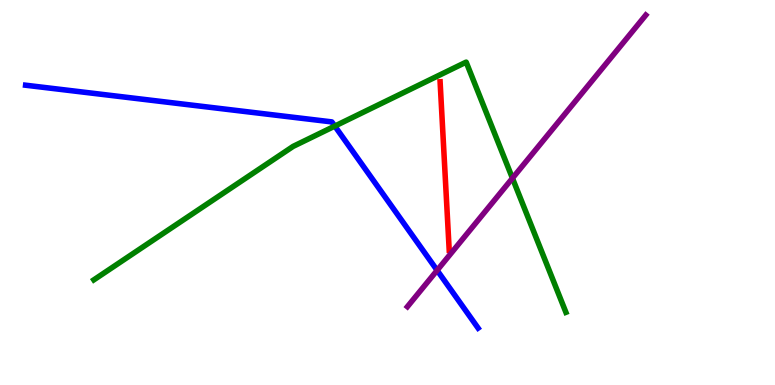[{'lines': ['blue', 'red'], 'intersections': []}, {'lines': ['green', 'red'], 'intersections': []}, {'lines': ['purple', 'red'], 'intersections': []}, {'lines': ['blue', 'green'], 'intersections': [{'x': 4.32, 'y': 6.72}]}, {'lines': ['blue', 'purple'], 'intersections': [{'x': 5.64, 'y': 2.98}]}, {'lines': ['green', 'purple'], 'intersections': [{'x': 6.61, 'y': 5.37}]}]